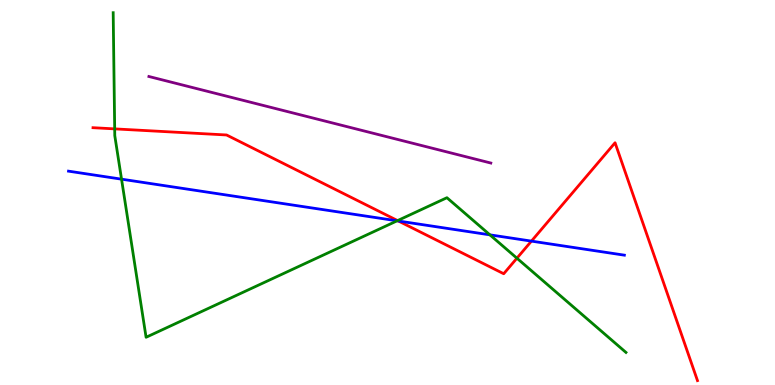[{'lines': ['blue', 'red'], 'intersections': [{'x': 5.14, 'y': 4.26}, {'x': 6.86, 'y': 3.74}]}, {'lines': ['green', 'red'], 'intersections': [{'x': 1.48, 'y': 6.65}, {'x': 5.13, 'y': 4.27}, {'x': 6.67, 'y': 3.29}]}, {'lines': ['purple', 'red'], 'intersections': []}, {'lines': ['blue', 'green'], 'intersections': [{'x': 1.57, 'y': 5.35}, {'x': 5.12, 'y': 4.26}, {'x': 6.32, 'y': 3.9}]}, {'lines': ['blue', 'purple'], 'intersections': []}, {'lines': ['green', 'purple'], 'intersections': []}]